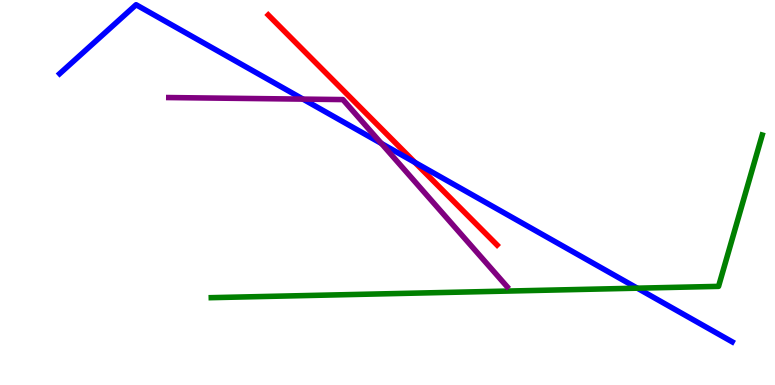[{'lines': ['blue', 'red'], 'intersections': [{'x': 5.35, 'y': 5.78}]}, {'lines': ['green', 'red'], 'intersections': []}, {'lines': ['purple', 'red'], 'intersections': []}, {'lines': ['blue', 'green'], 'intersections': [{'x': 8.22, 'y': 2.51}]}, {'lines': ['blue', 'purple'], 'intersections': [{'x': 3.91, 'y': 7.43}, {'x': 4.92, 'y': 6.27}]}, {'lines': ['green', 'purple'], 'intersections': []}]